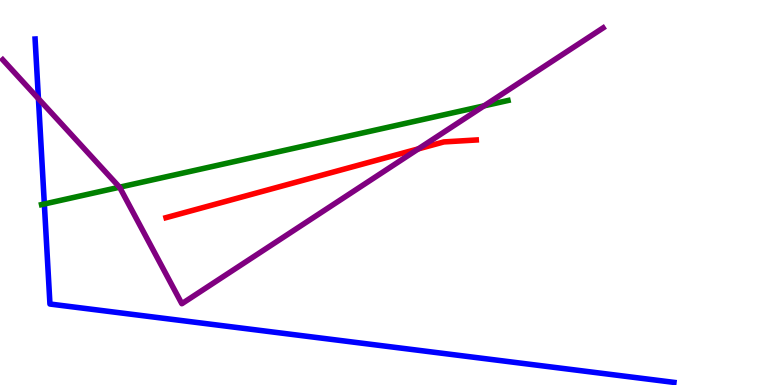[{'lines': ['blue', 'red'], 'intersections': []}, {'lines': ['green', 'red'], 'intersections': []}, {'lines': ['purple', 'red'], 'intersections': [{'x': 5.4, 'y': 6.13}]}, {'lines': ['blue', 'green'], 'intersections': [{'x': 0.572, 'y': 4.7}]}, {'lines': ['blue', 'purple'], 'intersections': [{'x': 0.496, 'y': 7.44}]}, {'lines': ['green', 'purple'], 'intersections': [{'x': 1.54, 'y': 5.14}, {'x': 6.25, 'y': 7.25}]}]